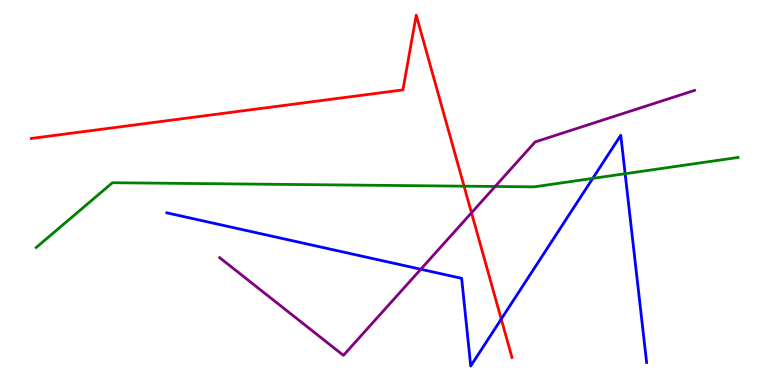[{'lines': ['blue', 'red'], 'intersections': [{'x': 6.47, 'y': 1.71}]}, {'lines': ['green', 'red'], 'intersections': [{'x': 5.99, 'y': 5.16}]}, {'lines': ['purple', 'red'], 'intersections': [{'x': 6.08, 'y': 4.47}]}, {'lines': ['blue', 'green'], 'intersections': [{'x': 7.65, 'y': 5.37}, {'x': 8.07, 'y': 5.49}]}, {'lines': ['blue', 'purple'], 'intersections': [{'x': 5.43, 'y': 3.01}]}, {'lines': ['green', 'purple'], 'intersections': [{'x': 6.39, 'y': 5.16}]}]